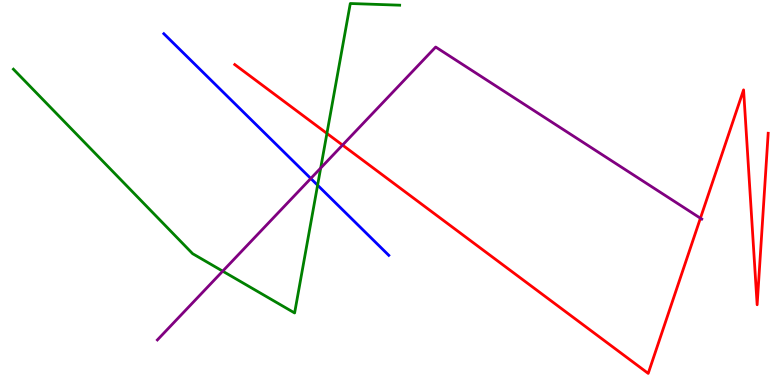[{'lines': ['blue', 'red'], 'intersections': []}, {'lines': ['green', 'red'], 'intersections': [{'x': 4.22, 'y': 6.53}]}, {'lines': ['purple', 'red'], 'intersections': [{'x': 4.42, 'y': 6.23}, {'x': 9.04, 'y': 4.33}]}, {'lines': ['blue', 'green'], 'intersections': [{'x': 4.1, 'y': 5.19}]}, {'lines': ['blue', 'purple'], 'intersections': [{'x': 4.01, 'y': 5.36}]}, {'lines': ['green', 'purple'], 'intersections': [{'x': 2.87, 'y': 2.96}, {'x': 4.14, 'y': 5.63}]}]